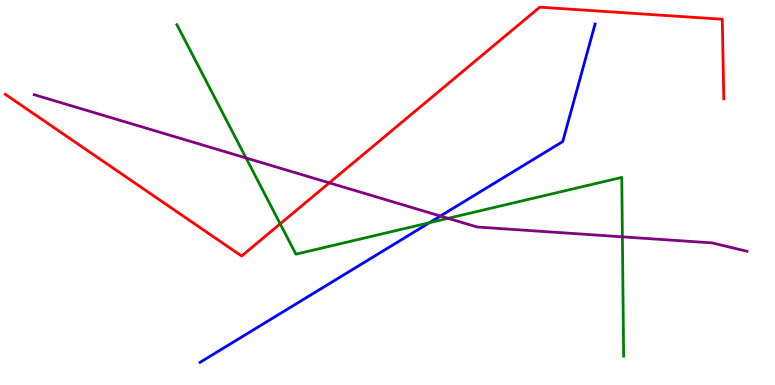[{'lines': ['blue', 'red'], 'intersections': []}, {'lines': ['green', 'red'], 'intersections': [{'x': 3.62, 'y': 4.19}]}, {'lines': ['purple', 'red'], 'intersections': [{'x': 4.25, 'y': 5.25}]}, {'lines': ['blue', 'green'], 'intersections': [{'x': 5.54, 'y': 4.22}]}, {'lines': ['blue', 'purple'], 'intersections': [{'x': 5.68, 'y': 4.39}]}, {'lines': ['green', 'purple'], 'intersections': [{'x': 3.17, 'y': 5.9}, {'x': 5.78, 'y': 4.33}, {'x': 8.03, 'y': 3.85}]}]